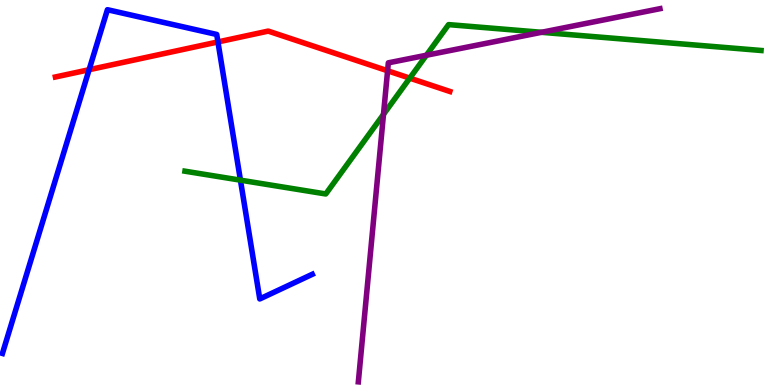[{'lines': ['blue', 'red'], 'intersections': [{'x': 1.15, 'y': 8.19}, {'x': 2.81, 'y': 8.91}]}, {'lines': ['green', 'red'], 'intersections': [{'x': 5.29, 'y': 7.97}]}, {'lines': ['purple', 'red'], 'intersections': [{'x': 5.0, 'y': 8.16}]}, {'lines': ['blue', 'green'], 'intersections': [{'x': 3.1, 'y': 5.32}]}, {'lines': ['blue', 'purple'], 'intersections': []}, {'lines': ['green', 'purple'], 'intersections': [{'x': 4.95, 'y': 7.03}, {'x': 5.5, 'y': 8.56}, {'x': 6.99, 'y': 9.16}]}]